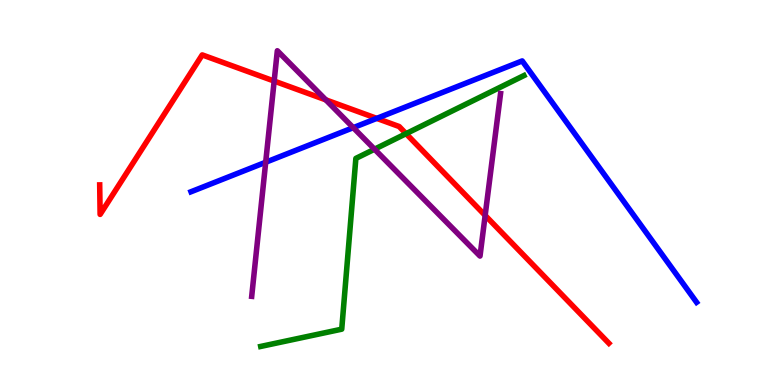[{'lines': ['blue', 'red'], 'intersections': [{'x': 4.86, 'y': 6.93}]}, {'lines': ['green', 'red'], 'intersections': [{'x': 5.24, 'y': 6.53}]}, {'lines': ['purple', 'red'], 'intersections': [{'x': 3.54, 'y': 7.89}, {'x': 4.2, 'y': 7.41}, {'x': 6.26, 'y': 4.41}]}, {'lines': ['blue', 'green'], 'intersections': []}, {'lines': ['blue', 'purple'], 'intersections': [{'x': 3.43, 'y': 5.79}, {'x': 4.56, 'y': 6.68}]}, {'lines': ['green', 'purple'], 'intersections': [{'x': 4.83, 'y': 6.12}]}]